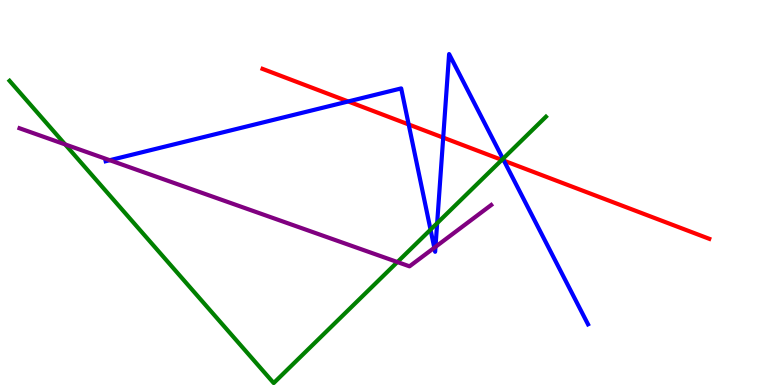[{'lines': ['blue', 'red'], 'intersections': [{'x': 4.49, 'y': 7.36}, {'x': 5.27, 'y': 6.77}, {'x': 5.72, 'y': 6.43}, {'x': 6.5, 'y': 5.83}]}, {'lines': ['green', 'red'], 'intersections': [{'x': 6.48, 'y': 5.85}]}, {'lines': ['purple', 'red'], 'intersections': []}, {'lines': ['blue', 'green'], 'intersections': [{'x': 5.56, 'y': 4.04}, {'x': 5.64, 'y': 4.2}, {'x': 6.49, 'y': 5.88}]}, {'lines': ['blue', 'purple'], 'intersections': [{'x': 1.42, 'y': 5.84}, {'x': 5.6, 'y': 3.57}, {'x': 5.62, 'y': 3.59}]}, {'lines': ['green', 'purple'], 'intersections': [{'x': 0.841, 'y': 6.25}, {'x': 5.13, 'y': 3.19}]}]